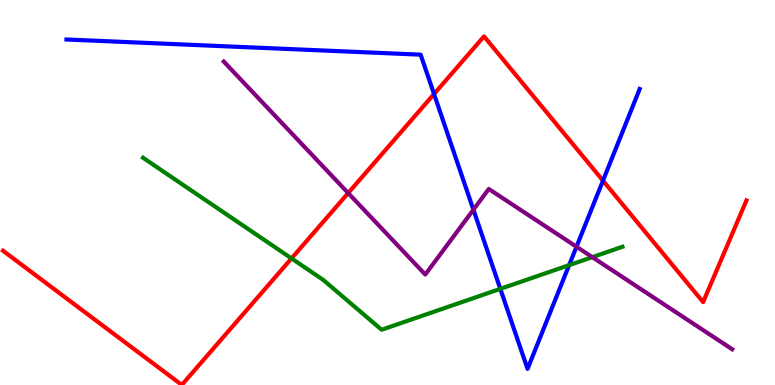[{'lines': ['blue', 'red'], 'intersections': [{'x': 5.6, 'y': 7.56}, {'x': 7.78, 'y': 5.31}]}, {'lines': ['green', 'red'], 'intersections': [{'x': 3.76, 'y': 3.29}]}, {'lines': ['purple', 'red'], 'intersections': [{'x': 4.49, 'y': 4.99}]}, {'lines': ['blue', 'green'], 'intersections': [{'x': 6.46, 'y': 2.5}, {'x': 7.34, 'y': 3.11}]}, {'lines': ['blue', 'purple'], 'intersections': [{'x': 6.11, 'y': 4.55}, {'x': 7.44, 'y': 3.59}]}, {'lines': ['green', 'purple'], 'intersections': [{'x': 7.64, 'y': 3.32}]}]